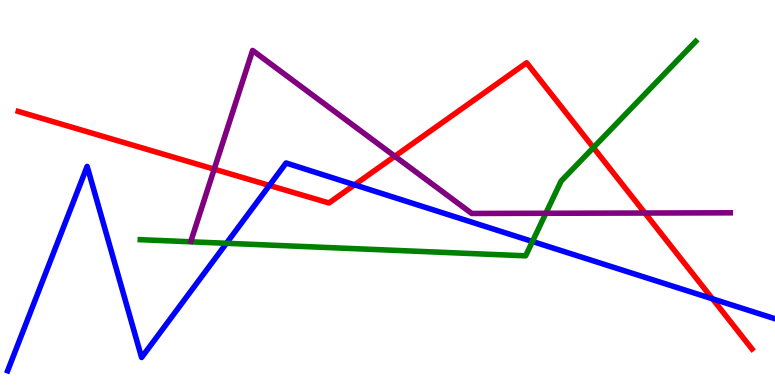[{'lines': ['blue', 'red'], 'intersections': [{'x': 3.48, 'y': 5.18}, {'x': 4.57, 'y': 5.2}, {'x': 9.19, 'y': 2.24}]}, {'lines': ['green', 'red'], 'intersections': [{'x': 7.66, 'y': 6.17}]}, {'lines': ['purple', 'red'], 'intersections': [{'x': 2.76, 'y': 5.61}, {'x': 5.09, 'y': 5.94}, {'x': 8.32, 'y': 4.47}]}, {'lines': ['blue', 'green'], 'intersections': [{'x': 2.92, 'y': 3.68}, {'x': 6.87, 'y': 3.73}]}, {'lines': ['blue', 'purple'], 'intersections': []}, {'lines': ['green', 'purple'], 'intersections': [{'x': 7.04, 'y': 4.46}]}]